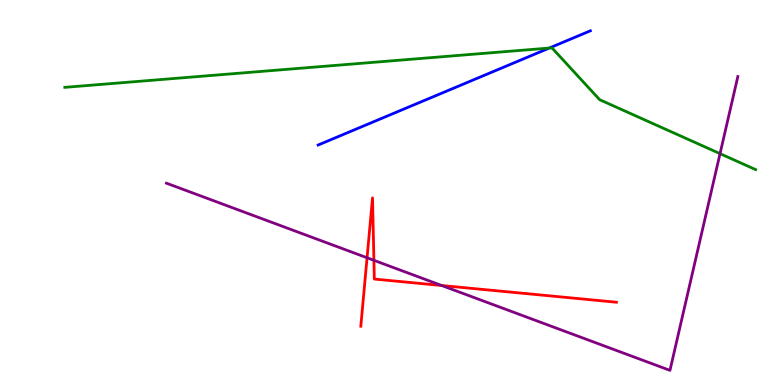[{'lines': ['blue', 'red'], 'intersections': []}, {'lines': ['green', 'red'], 'intersections': []}, {'lines': ['purple', 'red'], 'intersections': [{'x': 4.74, 'y': 3.3}, {'x': 4.82, 'y': 3.24}, {'x': 5.7, 'y': 2.58}]}, {'lines': ['blue', 'green'], 'intersections': [{'x': 7.09, 'y': 8.75}]}, {'lines': ['blue', 'purple'], 'intersections': []}, {'lines': ['green', 'purple'], 'intersections': [{'x': 9.29, 'y': 6.01}]}]